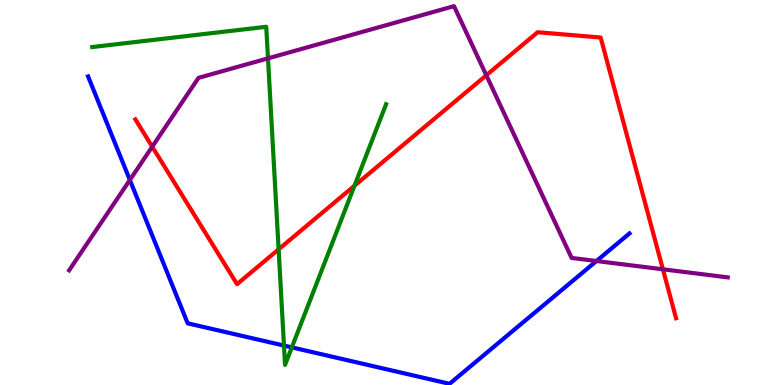[{'lines': ['blue', 'red'], 'intersections': []}, {'lines': ['green', 'red'], 'intersections': [{'x': 3.6, 'y': 3.52}, {'x': 4.57, 'y': 5.18}]}, {'lines': ['purple', 'red'], 'intersections': [{'x': 1.96, 'y': 6.19}, {'x': 6.27, 'y': 8.04}, {'x': 8.55, 'y': 3.01}]}, {'lines': ['blue', 'green'], 'intersections': [{'x': 3.66, 'y': 1.02}, {'x': 3.77, 'y': 0.977}]}, {'lines': ['blue', 'purple'], 'intersections': [{'x': 1.68, 'y': 5.33}, {'x': 7.7, 'y': 3.22}]}, {'lines': ['green', 'purple'], 'intersections': [{'x': 3.46, 'y': 8.48}]}]